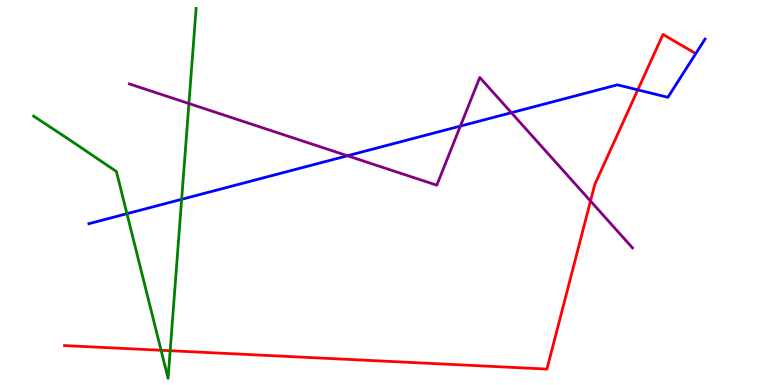[{'lines': ['blue', 'red'], 'intersections': [{'x': 8.23, 'y': 7.67}]}, {'lines': ['green', 'red'], 'intersections': [{'x': 2.08, 'y': 0.902}, {'x': 2.2, 'y': 0.891}]}, {'lines': ['purple', 'red'], 'intersections': [{'x': 7.62, 'y': 4.78}]}, {'lines': ['blue', 'green'], 'intersections': [{'x': 1.64, 'y': 4.45}, {'x': 2.34, 'y': 4.82}]}, {'lines': ['blue', 'purple'], 'intersections': [{'x': 4.48, 'y': 5.95}, {'x': 5.94, 'y': 6.72}, {'x': 6.6, 'y': 7.07}]}, {'lines': ['green', 'purple'], 'intersections': [{'x': 2.44, 'y': 7.31}]}]